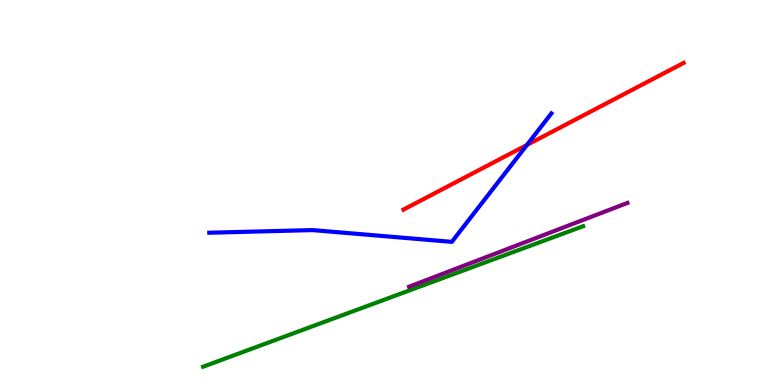[{'lines': ['blue', 'red'], 'intersections': [{'x': 6.8, 'y': 6.23}]}, {'lines': ['green', 'red'], 'intersections': []}, {'lines': ['purple', 'red'], 'intersections': []}, {'lines': ['blue', 'green'], 'intersections': []}, {'lines': ['blue', 'purple'], 'intersections': []}, {'lines': ['green', 'purple'], 'intersections': []}]